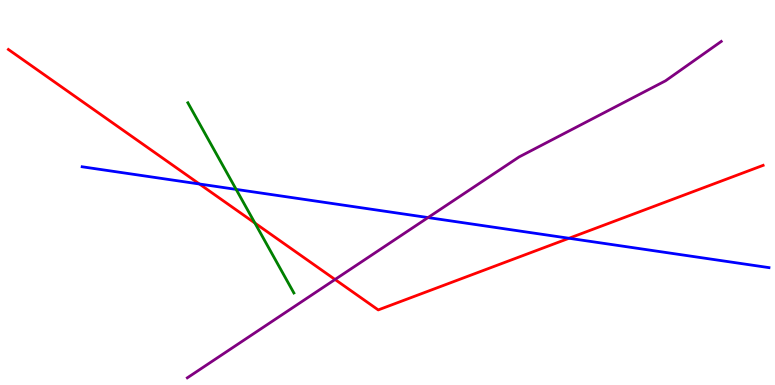[{'lines': ['blue', 'red'], 'intersections': [{'x': 2.57, 'y': 5.22}, {'x': 7.34, 'y': 3.81}]}, {'lines': ['green', 'red'], 'intersections': [{'x': 3.29, 'y': 4.21}]}, {'lines': ['purple', 'red'], 'intersections': [{'x': 4.32, 'y': 2.74}]}, {'lines': ['blue', 'green'], 'intersections': [{'x': 3.05, 'y': 5.08}]}, {'lines': ['blue', 'purple'], 'intersections': [{'x': 5.52, 'y': 4.35}]}, {'lines': ['green', 'purple'], 'intersections': []}]